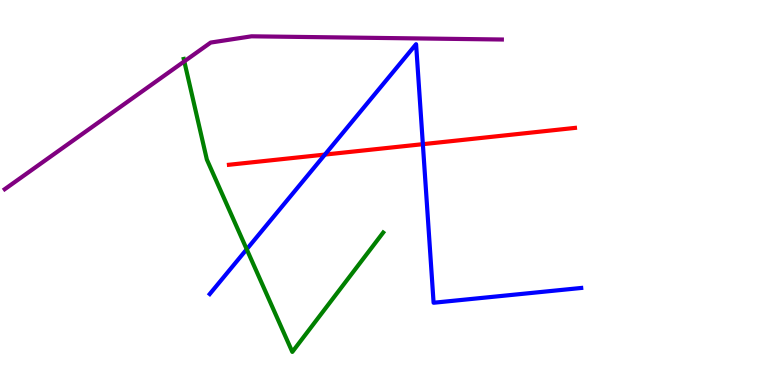[{'lines': ['blue', 'red'], 'intersections': [{'x': 4.19, 'y': 5.99}, {'x': 5.46, 'y': 6.26}]}, {'lines': ['green', 'red'], 'intersections': []}, {'lines': ['purple', 'red'], 'intersections': []}, {'lines': ['blue', 'green'], 'intersections': [{'x': 3.18, 'y': 3.53}]}, {'lines': ['blue', 'purple'], 'intersections': []}, {'lines': ['green', 'purple'], 'intersections': [{'x': 2.38, 'y': 8.41}]}]